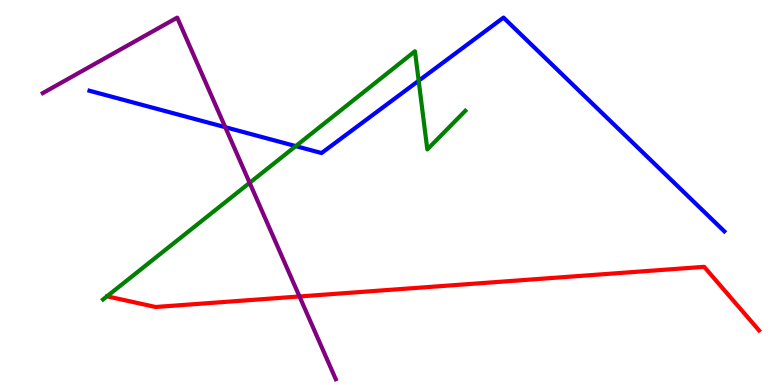[{'lines': ['blue', 'red'], 'intersections': []}, {'lines': ['green', 'red'], 'intersections': []}, {'lines': ['purple', 'red'], 'intersections': [{'x': 3.86, 'y': 2.3}]}, {'lines': ['blue', 'green'], 'intersections': [{'x': 3.82, 'y': 6.2}, {'x': 5.4, 'y': 7.9}]}, {'lines': ['blue', 'purple'], 'intersections': [{'x': 2.91, 'y': 6.7}]}, {'lines': ['green', 'purple'], 'intersections': [{'x': 3.22, 'y': 5.25}]}]